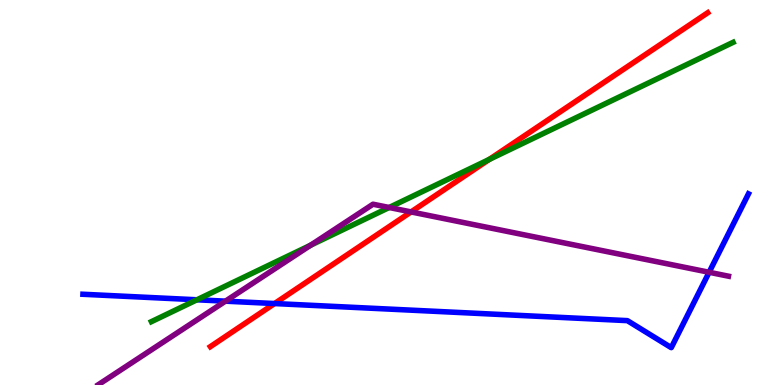[{'lines': ['blue', 'red'], 'intersections': [{'x': 3.54, 'y': 2.12}]}, {'lines': ['green', 'red'], 'intersections': [{'x': 6.31, 'y': 5.86}]}, {'lines': ['purple', 'red'], 'intersections': [{'x': 5.3, 'y': 4.5}]}, {'lines': ['blue', 'green'], 'intersections': [{'x': 2.54, 'y': 2.21}]}, {'lines': ['blue', 'purple'], 'intersections': [{'x': 2.91, 'y': 2.18}, {'x': 9.15, 'y': 2.93}]}, {'lines': ['green', 'purple'], 'intersections': [{'x': 4.01, 'y': 3.63}, {'x': 5.02, 'y': 4.61}]}]